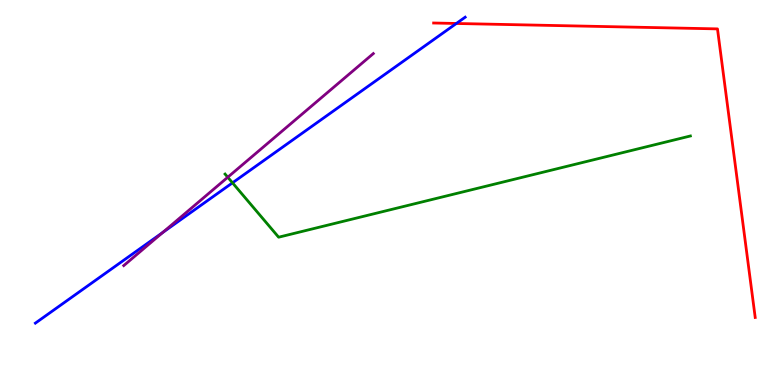[{'lines': ['blue', 'red'], 'intersections': [{'x': 5.89, 'y': 9.39}]}, {'lines': ['green', 'red'], 'intersections': []}, {'lines': ['purple', 'red'], 'intersections': []}, {'lines': ['blue', 'green'], 'intersections': [{'x': 3.0, 'y': 5.25}]}, {'lines': ['blue', 'purple'], 'intersections': [{'x': 2.1, 'y': 3.96}]}, {'lines': ['green', 'purple'], 'intersections': [{'x': 2.94, 'y': 5.4}]}]